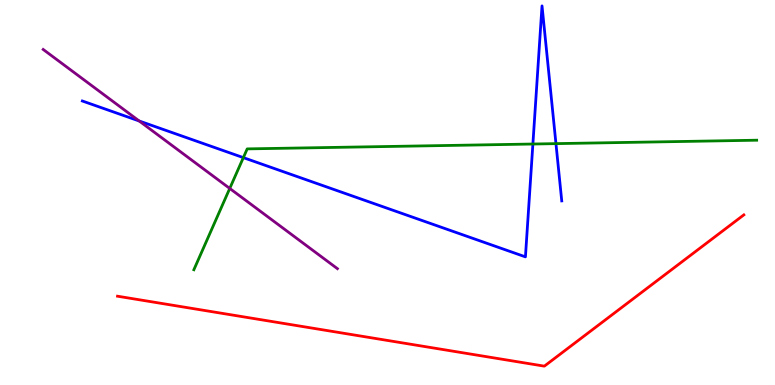[{'lines': ['blue', 'red'], 'intersections': []}, {'lines': ['green', 'red'], 'intersections': []}, {'lines': ['purple', 'red'], 'intersections': []}, {'lines': ['blue', 'green'], 'intersections': [{'x': 3.14, 'y': 5.91}, {'x': 6.88, 'y': 6.26}, {'x': 7.17, 'y': 6.27}]}, {'lines': ['blue', 'purple'], 'intersections': [{'x': 1.8, 'y': 6.86}]}, {'lines': ['green', 'purple'], 'intersections': [{'x': 2.96, 'y': 5.11}]}]